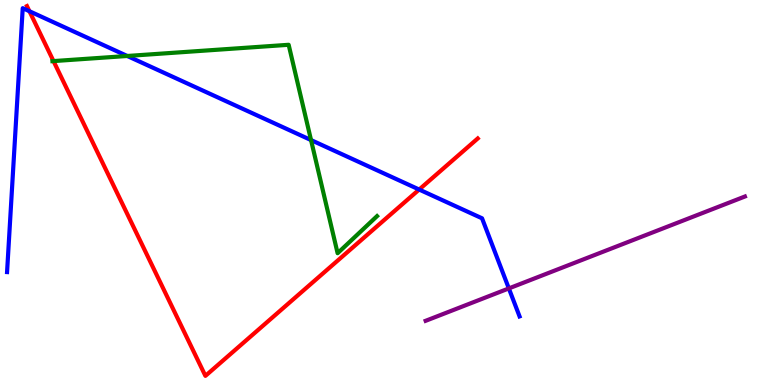[{'lines': ['blue', 'red'], 'intersections': [{'x': 0.38, 'y': 9.71}, {'x': 5.41, 'y': 5.08}]}, {'lines': ['green', 'red'], 'intersections': [{'x': 0.69, 'y': 8.41}]}, {'lines': ['purple', 'red'], 'intersections': []}, {'lines': ['blue', 'green'], 'intersections': [{'x': 1.64, 'y': 8.55}, {'x': 4.01, 'y': 6.36}]}, {'lines': ['blue', 'purple'], 'intersections': [{'x': 6.57, 'y': 2.51}]}, {'lines': ['green', 'purple'], 'intersections': []}]